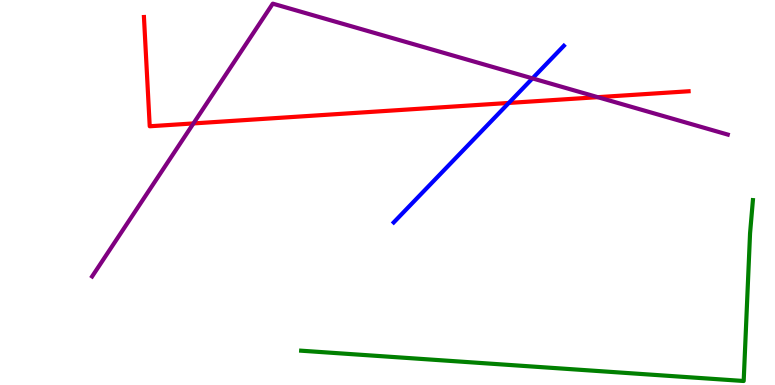[{'lines': ['blue', 'red'], 'intersections': [{'x': 6.57, 'y': 7.33}]}, {'lines': ['green', 'red'], 'intersections': []}, {'lines': ['purple', 'red'], 'intersections': [{'x': 2.5, 'y': 6.79}, {'x': 7.71, 'y': 7.48}]}, {'lines': ['blue', 'green'], 'intersections': []}, {'lines': ['blue', 'purple'], 'intersections': [{'x': 6.87, 'y': 7.96}]}, {'lines': ['green', 'purple'], 'intersections': []}]